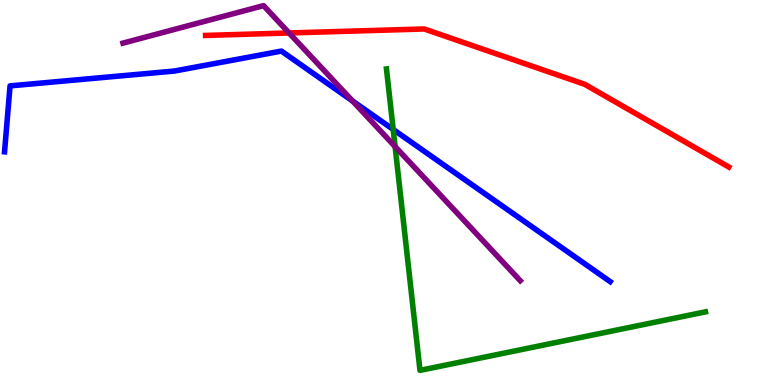[{'lines': ['blue', 'red'], 'intersections': []}, {'lines': ['green', 'red'], 'intersections': []}, {'lines': ['purple', 'red'], 'intersections': [{'x': 3.73, 'y': 9.14}]}, {'lines': ['blue', 'green'], 'intersections': [{'x': 5.07, 'y': 6.64}]}, {'lines': ['blue', 'purple'], 'intersections': [{'x': 4.55, 'y': 7.38}]}, {'lines': ['green', 'purple'], 'intersections': [{'x': 5.1, 'y': 6.19}]}]